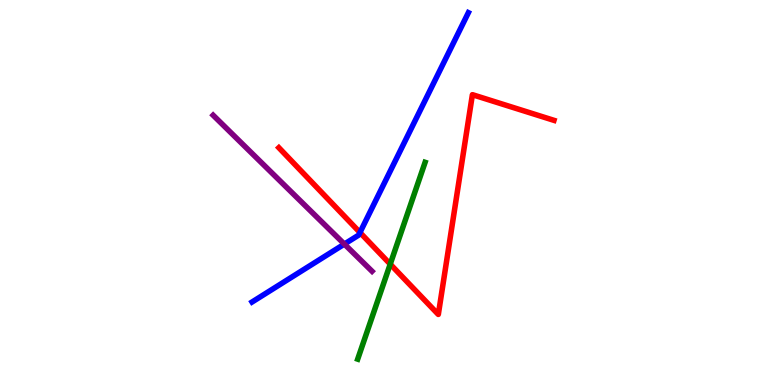[{'lines': ['blue', 'red'], 'intersections': [{'x': 4.64, 'y': 3.96}]}, {'lines': ['green', 'red'], 'intersections': [{'x': 5.04, 'y': 3.14}]}, {'lines': ['purple', 'red'], 'intersections': []}, {'lines': ['blue', 'green'], 'intersections': []}, {'lines': ['blue', 'purple'], 'intersections': [{'x': 4.44, 'y': 3.66}]}, {'lines': ['green', 'purple'], 'intersections': []}]